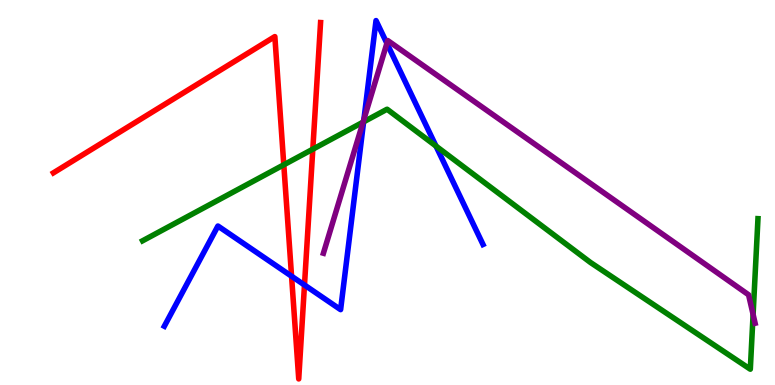[{'lines': ['blue', 'red'], 'intersections': [{'x': 3.76, 'y': 2.83}, {'x': 3.93, 'y': 2.6}]}, {'lines': ['green', 'red'], 'intersections': [{'x': 3.66, 'y': 5.72}, {'x': 4.04, 'y': 6.13}]}, {'lines': ['purple', 'red'], 'intersections': []}, {'lines': ['blue', 'green'], 'intersections': [{'x': 4.69, 'y': 6.84}, {'x': 5.63, 'y': 6.21}]}, {'lines': ['blue', 'purple'], 'intersections': [{'x': 4.7, 'y': 6.9}, {'x': 4.99, 'y': 8.87}]}, {'lines': ['green', 'purple'], 'intersections': [{'x': 4.68, 'y': 6.83}, {'x': 9.72, 'y': 1.83}]}]